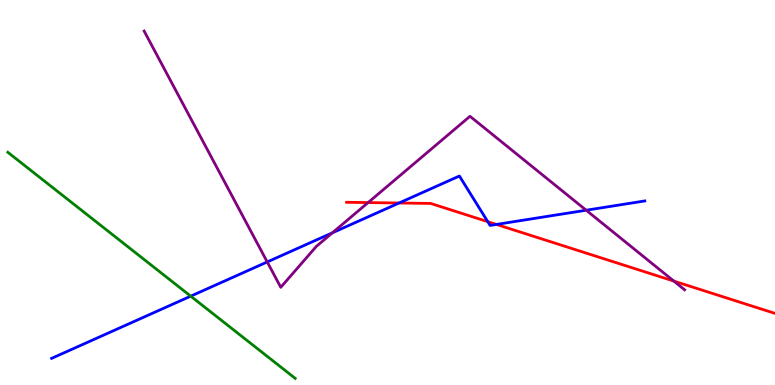[{'lines': ['blue', 'red'], 'intersections': [{'x': 5.15, 'y': 4.73}, {'x': 6.29, 'y': 4.24}, {'x': 6.41, 'y': 4.17}]}, {'lines': ['green', 'red'], 'intersections': []}, {'lines': ['purple', 'red'], 'intersections': [{'x': 4.75, 'y': 4.74}, {'x': 8.69, 'y': 2.7}]}, {'lines': ['blue', 'green'], 'intersections': [{'x': 2.46, 'y': 2.31}]}, {'lines': ['blue', 'purple'], 'intersections': [{'x': 3.45, 'y': 3.2}, {'x': 4.29, 'y': 3.95}, {'x': 7.56, 'y': 4.54}]}, {'lines': ['green', 'purple'], 'intersections': []}]